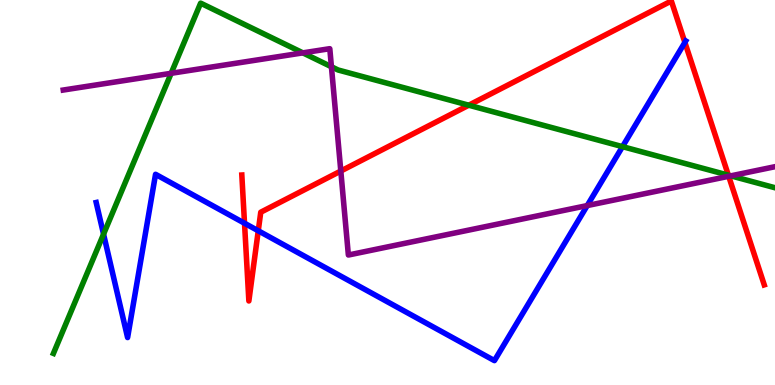[{'lines': ['blue', 'red'], 'intersections': [{'x': 3.16, 'y': 4.2}, {'x': 3.33, 'y': 4.01}, {'x': 8.84, 'y': 8.9}]}, {'lines': ['green', 'red'], 'intersections': [{'x': 6.05, 'y': 7.27}, {'x': 9.4, 'y': 5.45}]}, {'lines': ['purple', 'red'], 'intersections': [{'x': 4.4, 'y': 5.56}, {'x': 9.4, 'y': 5.42}]}, {'lines': ['blue', 'green'], 'intersections': [{'x': 1.34, 'y': 3.92}, {'x': 8.03, 'y': 6.19}]}, {'lines': ['blue', 'purple'], 'intersections': [{'x': 7.58, 'y': 4.66}]}, {'lines': ['green', 'purple'], 'intersections': [{'x': 2.21, 'y': 8.1}, {'x': 3.91, 'y': 8.63}, {'x': 4.28, 'y': 8.27}, {'x': 9.43, 'y': 5.43}]}]